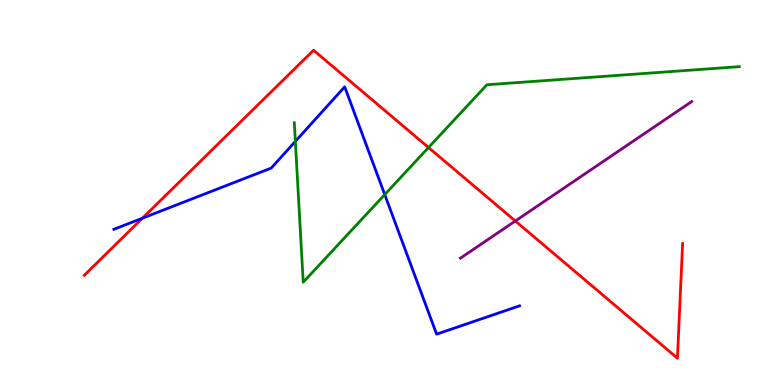[{'lines': ['blue', 'red'], 'intersections': [{'x': 1.84, 'y': 4.33}]}, {'lines': ['green', 'red'], 'intersections': [{'x': 5.53, 'y': 6.17}]}, {'lines': ['purple', 'red'], 'intersections': [{'x': 6.65, 'y': 4.26}]}, {'lines': ['blue', 'green'], 'intersections': [{'x': 3.81, 'y': 6.33}, {'x': 4.96, 'y': 4.95}]}, {'lines': ['blue', 'purple'], 'intersections': []}, {'lines': ['green', 'purple'], 'intersections': []}]